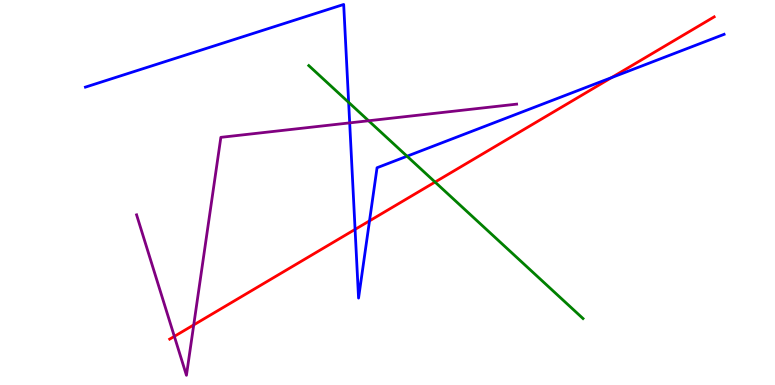[{'lines': ['blue', 'red'], 'intersections': [{'x': 4.58, 'y': 4.04}, {'x': 4.77, 'y': 4.26}, {'x': 7.89, 'y': 7.98}]}, {'lines': ['green', 'red'], 'intersections': [{'x': 5.61, 'y': 5.27}]}, {'lines': ['purple', 'red'], 'intersections': [{'x': 2.25, 'y': 1.26}, {'x': 2.5, 'y': 1.56}]}, {'lines': ['blue', 'green'], 'intersections': [{'x': 4.5, 'y': 7.34}, {'x': 5.25, 'y': 5.94}]}, {'lines': ['blue', 'purple'], 'intersections': [{'x': 4.51, 'y': 6.81}]}, {'lines': ['green', 'purple'], 'intersections': [{'x': 4.76, 'y': 6.86}]}]